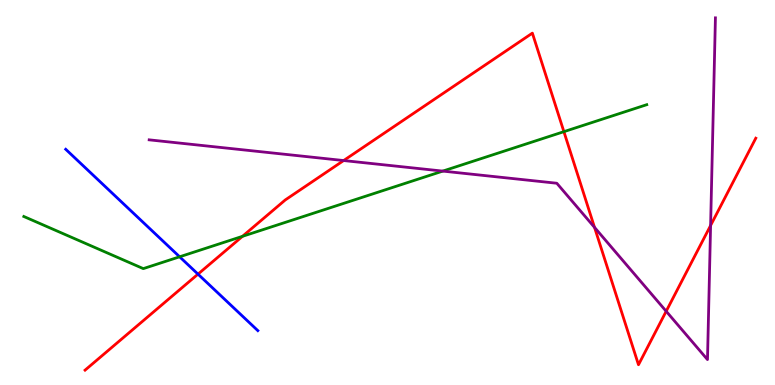[{'lines': ['blue', 'red'], 'intersections': [{'x': 2.55, 'y': 2.88}]}, {'lines': ['green', 'red'], 'intersections': [{'x': 3.13, 'y': 3.86}, {'x': 7.28, 'y': 6.58}]}, {'lines': ['purple', 'red'], 'intersections': [{'x': 4.43, 'y': 5.83}, {'x': 7.67, 'y': 4.09}, {'x': 8.6, 'y': 1.92}, {'x': 9.17, 'y': 4.14}]}, {'lines': ['blue', 'green'], 'intersections': [{'x': 2.32, 'y': 3.33}]}, {'lines': ['blue', 'purple'], 'intersections': []}, {'lines': ['green', 'purple'], 'intersections': [{'x': 5.71, 'y': 5.56}]}]